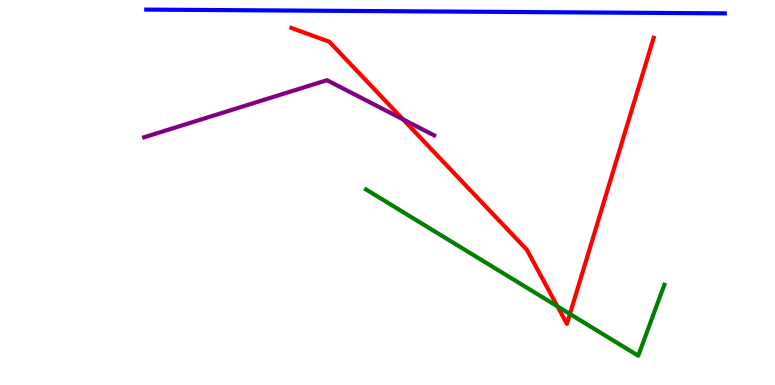[{'lines': ['blue', 'red'], 'intersections': []}, {'lines': ['green', 'red'], 'intersections': [{'x': 7.19, 'y': 2.04}, {'x': 7.35, 'y': 1.84}]}, {'lines': ['purple', 'red'], 'intersections': [{'x': 5.2, 'y': 6.9}]}, {'lines': ['blue', 'green'], 'intersections': []}, {'lines': ['blue', 'purple'], 'intersections': []}, {'lines': ['green', 'purple'], 'intersections': []}]